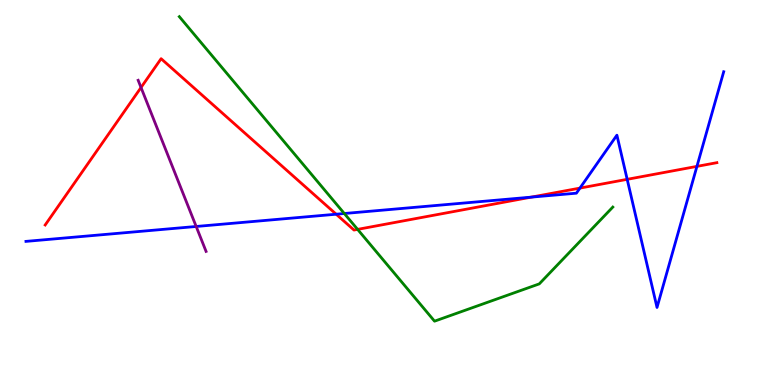[{'lines': ['blue', 'red'], 'intersections': [{'x': 4.34, 'y': 4.44}, {'x': 6.86, 'y': 4.88}, {'x': 7.48, 'y': 5.11}, {'x': 8.09, 'y': 5.34}, {'x': 8.99, 'y': 5.68}]}, {'lines': ['green', 'red'], 'intersections': [{'x': 4.61, 'y': 4.04}]}, {'lines': ['purple', 'red'], 'intersections': [{'x': 1.82, 'y': 7.73}]}, {'lines': ['blue', 'green'], 'intersections': [{'x': 4.44, 'y': 4.45}]}, {'lines': ['blue', 'purple'], 'intersections': [{'x': 2.53, 'y': 4.12}]}, {'lines': ['green', 'purple'], 'intersections': []}]